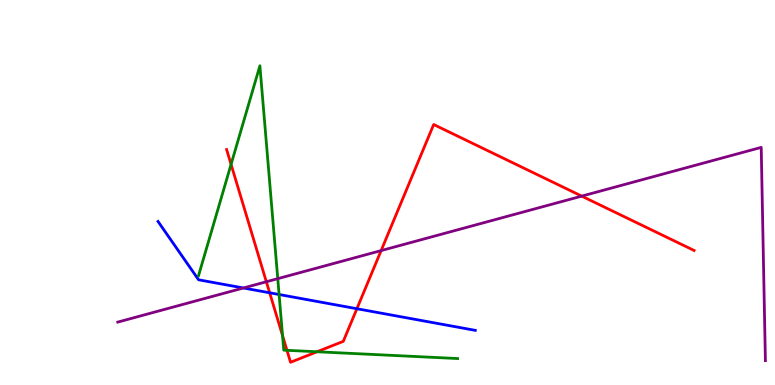[{'lines': ['blue', 'red'], 'intersections': [{'x': 3.48, 'y': 2.4}, {'x': 4.61, 'y': 1.98}]}, {'lines': ['green', 'red'], 'intersections': [{'x': 2.98, 'y': 5.73}, {'x': 3.65, 'y': 1.28}, {'x': 3.7, 'y': 0.901}, {'x': 4.09, 'y': 0.863}]}, {'lines': ['purple', 'red'], 'intersections': [{'x': 3.44, 'y': 2.68}, {'x': 4.92, 'y': 3.49}, {'x': 7.51, 'y': 4.91}]}, {'lines': ['blue', 'green'], 'intersections': [{'x': 3.6, 'y': 2.35}]}, {'lines': ['blue', 'purple'], 'intersections': [{'x': 3.14, 'y': 2.52}]}, {'lines': ['green', 'purple'], 'intersections': [{'x': 3.58, 'y': 2.76}]}]